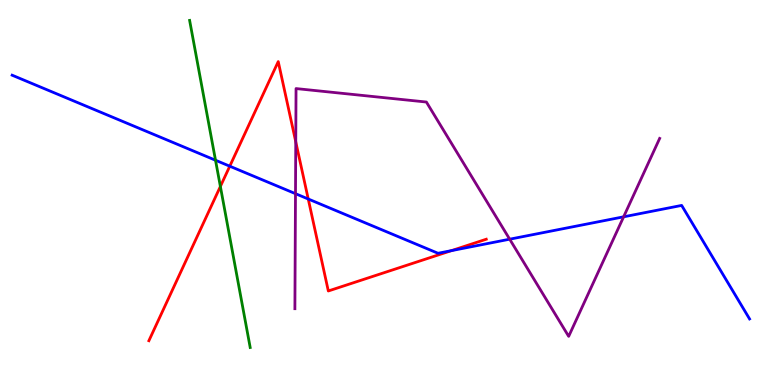[{'lines': ['blue', 'red'], 'intersections': [{'x': 2.96, 'y': 5.68}, {'x': 3.98, 'y': 4.83}, {'x': 5.82, 'y': 3.49}]}, {'lines': ['green', 'red'], 'intersections': [{'x': 2.84, 'y': 5.16}]}, {'lines': ['purple', 'red'], 'intersections': [{'x': 3.82, 'y': 6.32}]}, {'lines': ['blue', 'green'], 'intersections': [{'x': 2.78, 'y': 5.84}]}, {'lines': ['blue', 'purple'], 'intersections': [{'x': 3.81, 'y': 4.97}, {'x': 6.58, 'y': 3.79}, {'x': 8.05, 'y': 4.37}]}, {'lines': ['green', 'purple'], 'intersections': []}]